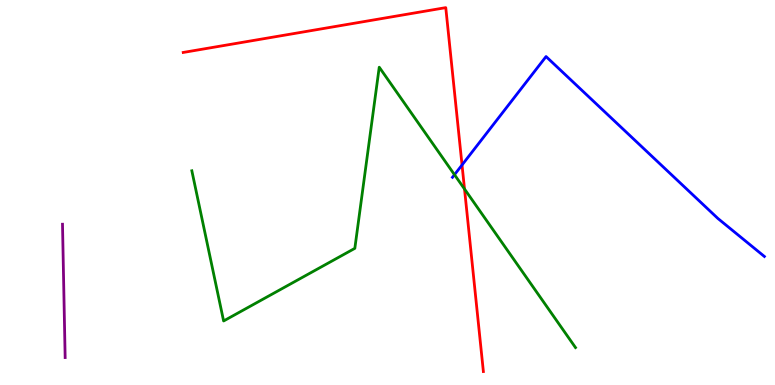[{'lines': ['blue', 'red'], 'intersections': [{'x': 5.96, 'y': 5.71}]}, {'lines': ['green', 'red'], 'intersections': [{'x': 5.99, 'y': 5.09}]}, {'lines': ['purple', 'red'], 'intersections': []}, {'lines': ['blue', 'green'], 'intersections': [{'x': 5.86, 'y': 5.46}]}, {'lines': ['blue', 'purple'], 'intersections': []}, {'lines': ['green', 'purple'], 'intersections': []}]